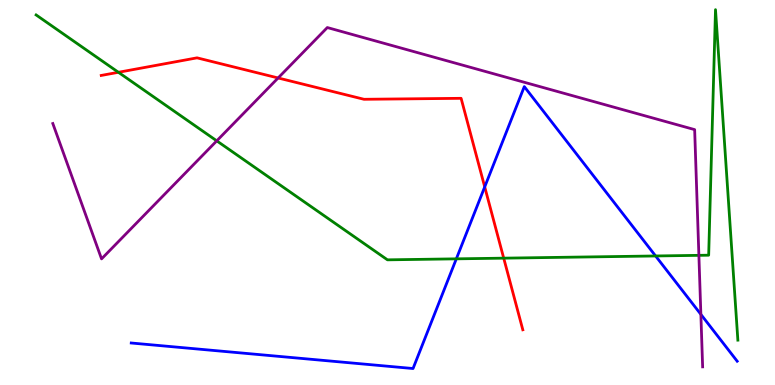[{'lines': ['blue', 'red'], 'intersections': [{'x': 6.25, 'y': 5.15}]}, {'lines': ['green', 'red'], 'intersections': [{'x': 1.53, 'y': 8.12}, {'x': 6.5, 'y': 3.29}]}, {'lines': ['purple', 'red'], 'intersections': [{'x': 3.59, 'y': 7.97}]}, {'lines': ['blue', 'green'], 'intersections': [{'x': 5.89, 'y': 3.28}, {'x': 8.46, 'y': 3.35}]}, {'lines': ['blue', 'purple'], 'intersections': [{'x': 9.04, 'y': 1.83}]}, {'lines': ['green', 'purple'], 'intersections': [{'x': 2.8, 'y': 6.34}, {'x': 9.02, 'y': 3.37}]}]